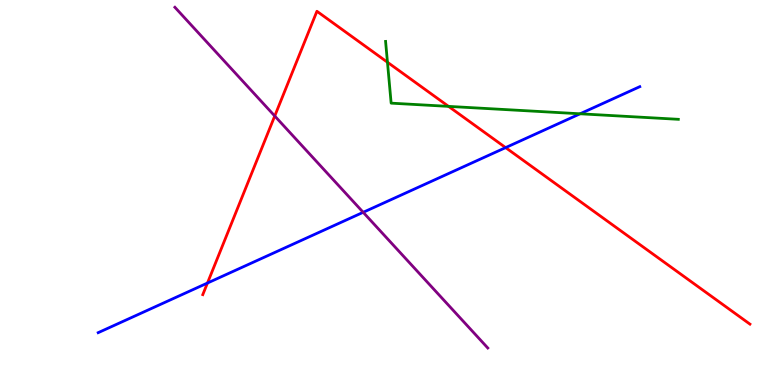[{'lines': ['blue', 'red'], 'intersections': [{'x': 2.68, 'y': 2.65}, {'x': 6.52, 'y': 6.17}]}, {'lines': ['green', 'red'], 'intersections': [{'x': 5.0, 'y': 8.38}, {'x': 5.79, 'y': 7.24}]}, {'lines': ['purple', 'red'], 'intersections': [{'x': 3.55, 'y': 6.99}]}, {'lines': ['blue', 'green'], 'intersections': [{'x': 7.49, 'y': 7.04}]}, {'lines': ['blue', 'purple'], 'intersections': [{'x': 4.69, 'y': 4.49}]}, {'lines': ['green', 'purple'], 'intersections': []}]